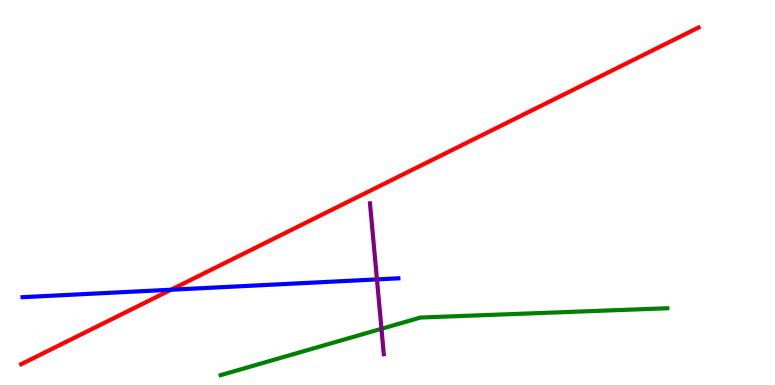[{'lines': ['blue', 'red'], 'intersections': [{'x': 2.21, 'y': 2.47}]}, {'lines': ['green', 'red'], 'intersections': []}, {'lines': ['purple', 'red'], 'intersections': []}, {'lines': ['blue', 'green'], 'intersections': []}, {'lines': ['blue', 'purple'], 'intersections': [{'x': 4.86, 'y': 2.74}]}, {'lines': ['green', 'purple'], 'intersections': [{'x': 4.92, 'y': 1.46}]}]